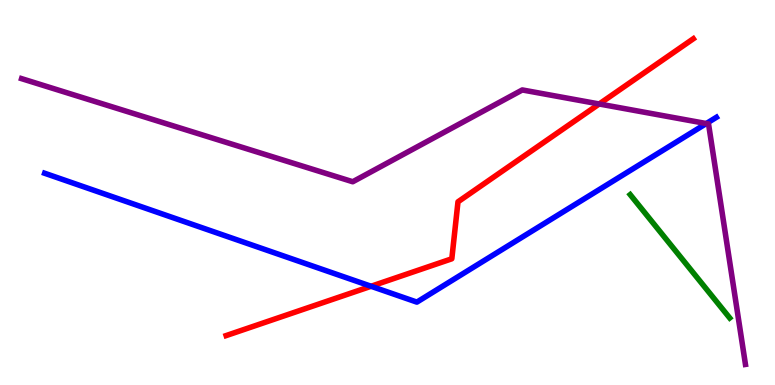[{'lines': ['blue', 'red'], 'intersections': [{'x': 4.79, 'y': 2.56}]}, {'lines': ['green', 'red'], 'intersections': []}, {'lines': ['purple', 'red'], 'intersections': [{'x': 7.73, 'y': 7.3}]}, {'lines': ['blue', 'green'], 'intersections': []}, {'lines': ['blue', 'purple'], 'intersections': [{'x': 9.11, 'y': 6.79}]}, {'lines': ['green', 'purple'], 'intersections': []}]